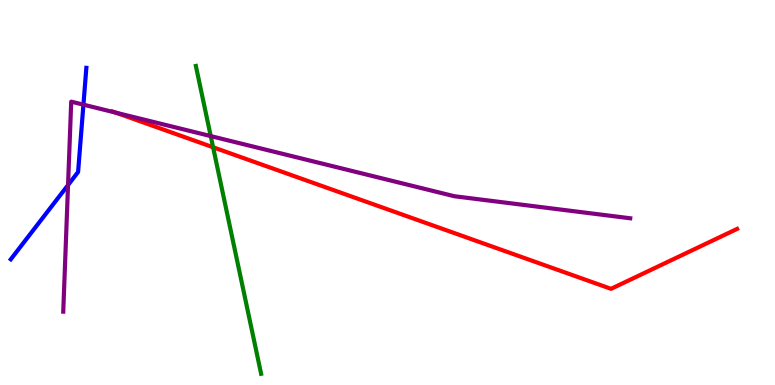[{'lines': ['blue', 'red'], 'intersections': []}, {'lines': ['green', 'red'], 'intersections': [{'x': 2.75, 'y': 6.17}]}, {'lines': ['purple', 'red'], 'intersections': [{'x': 1.5, 'y': 7.07}]}, {'lines': ['blue', 'green'], 'intersections': []}, {'lines': ['blue', 'purple'], 'intersections': [{'x': 0.878, 'y': 5.19}, {'x': 1.08, 'y': 7.28}]}, {'lines': ['green', 'purple'], 'intersections': [{'x': 2.72, 'y': 6.47}]}]